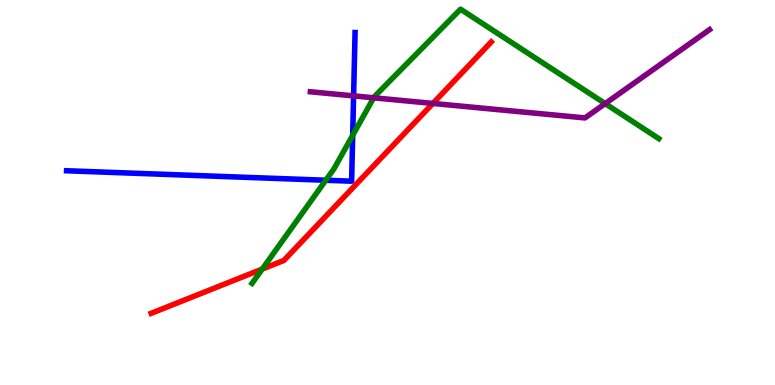[{'lines': ['blue', 'red'], 'intersections': []}, {'lines': ['green', 'red'], 'intersections': [{'x': 3.38, 'y': 3.01}]}, {'lines': ['purple', 'red'], 'intersections': [{'x': 5.59, 'y': 7.31}]}, {'lines': ['blue', 'green'], 'intersections': [{'x': 4.2, 'y': 5.32}, {'x': 4.55, 'y': 6.49}]}, {'lines': ['blue', 'purple'], 'intersections': [{'x': 4.56, 'y': 7.51}]}, {'lines': ['green', 'purple'], 'intersections': [{'x': 4.82, 'y': 7.46}, {'x': 7.81, 'y': 7.31}]}]